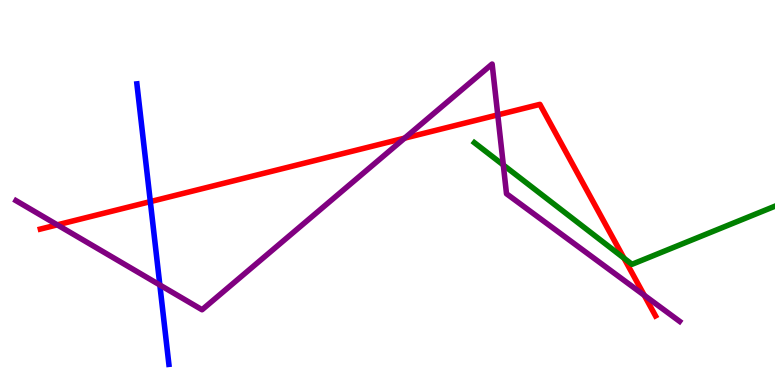[{'lines': ['blue', 'red'], 'intersections': [{'x': 1.94, 'y': 4.76}]}, {'lines': ['green', 'red'], 'intersections': [{'x': 8.05, 'y': 3.29}]}, {'lines': ['purple', 'red'], 'intersections': [{'x': 0.739, 'y': 4.16}, {'x': 5.22, 'y': 6.41}, {'x': 6.42, 'y': 7.02}, {'x': 8.31, 'y': 2.33}]}, {'lines': ['blue', 'green'], 'intersections': []}, {'lines': ['blue', 'purple'], 'intersections': [{'x': 2.06, 'y': 2.6}]}, {'lines': ['green', 'purple'], 'intersections': [{'x': 6.49, 'y': 5.71}]}]